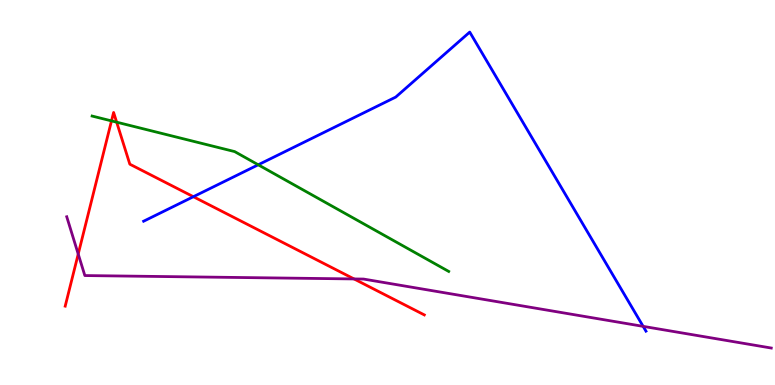[{'lines': ['blue', 'red'], 'intersections': [{'x': 2.5, 'y': 4.89}]}, {'lines': ['green', 'red'], 'intersections': [{'x': 1.44, 'y': 6.86}, {'x': 1.51, 'y': 6.83}]}, {'lines': ['purple', 'red'], 'intersections': [{'x': 1.01, 'y': 3.4}, {'x': 4.57, 'y': 2.75}]}, {'lines': ['blue', 'green'], 'intersections': [{'x': 3.33, 'y': 5.72}]}, {'lines': ['blue', 'purple'], 'intersections': [{'x': 8.3, 'y': 1.52}]}, {'lines': ['green', 'purple'], 'intersections': []}]